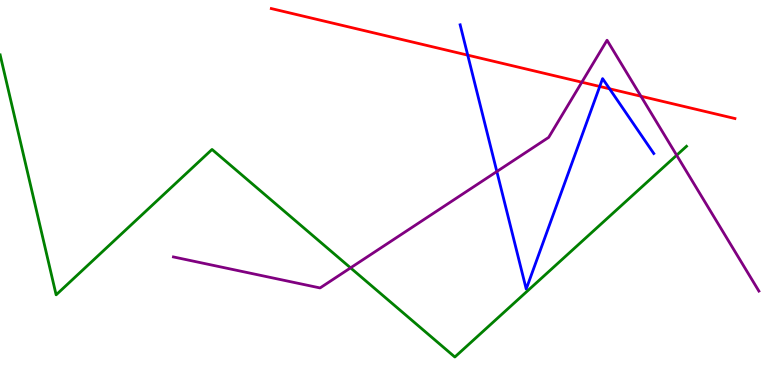[{'lines': ['blue', 'red'], 'intersections': [{'x': 6.04, 'y': 8.57}, {'x': 7.74, 'y': 7.75}, {'x': 7.87, 'y': 7.69}]}, {'lines': ['green', 'red'], 'intersections': []}, {'lines': ['purple', 'red'], 'intersections': [{'x': 7.51, 'y': 7.86}, {'x': 8.27, 'y': 7.5}]}, {'lines': ['blue', 'green'], 'intersections': []}, {'lines': ['blue', 'purple'], 'intersections': [{'x': 6.41, 'y': 5.54}]}, {'lines': ['green', 'purple'], 'intersections': [{'x': 4.52, 'y': 3.04}, {'x': 8.73, 'y': 5.97}]}]